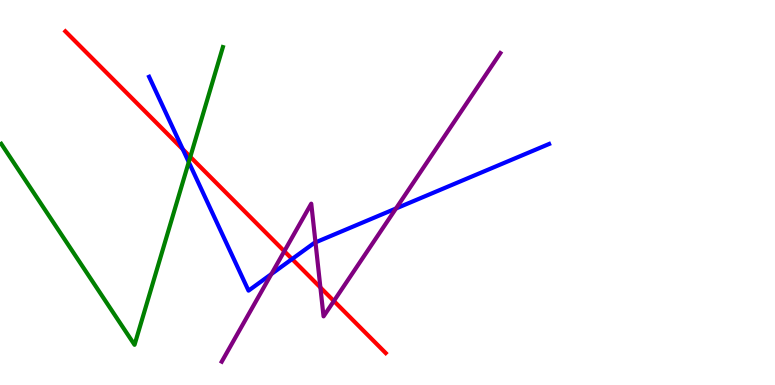[{'lines': ['blue', 'red'], 'intersections': [{'x': 2.36, 'y': 6.12}, {'x': 3.77, 'y': 3.27}]}, {'lines': ['green', 'red'], 'intersections': [{'x': 2.46, 'y': 5.93}]}, {'lines': ['purple', 'red'], 'intersections': [{'x': 3.67, 'y': 3.47}, {'x': 4.13, 'y': 2.53}, {'x': 4.31, 'y': 2.18}]}, {'lines': ['blue', 'green'], 'intersections': [{'x': 2.44, 'y': 5.79}]}, {'lines': ['blue', 'purple'], 'intersections': [{'x': 3.5, 'y': 2.88}, {'x': 4.07, 'y': 3.7}, {'x': 5.11, 'y': 4.59}]}, {'lines': ['green', 'purple'], 'intersections': []}]